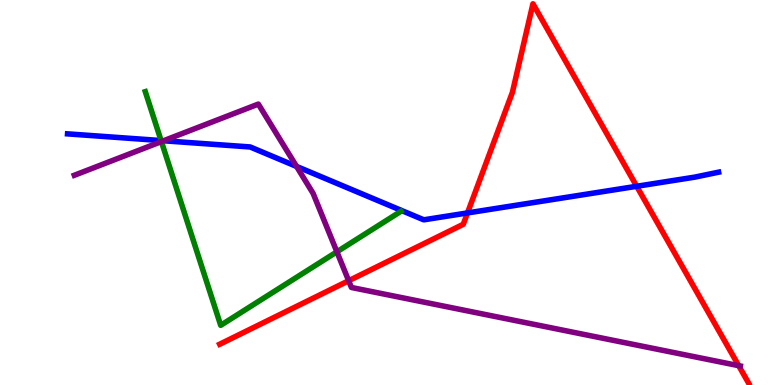[{'lines': ['blue', 'red'], 'intersections': [{'x': 6.03, 'y': 4.47}, {'x': 8.22, 'y': 5.16}]}, {'lines': ['green', 'red'], 'intersections': []}, {'lines': ['purple', 'red'], 'intersections': [{'x': 4.5, 'y': 2.71}, {'x': 9.53, 'y': 0.502}]}, {'lines': ['blue', 'green'], 'intersections': [{'x': 2.08, 'y': 6.35}]}, {'lines': ['blue', 'purple'], 'intersections': [{'x': 2.11, 'y': 6.34}, {'x': 3.83, 'y': 5.68}]}, {'lines': ['green', 'purple'], 'intersections': [{'x': 2.08, 'y': 6.32}, {'x': 4.35, 'y': 3.46}]}]